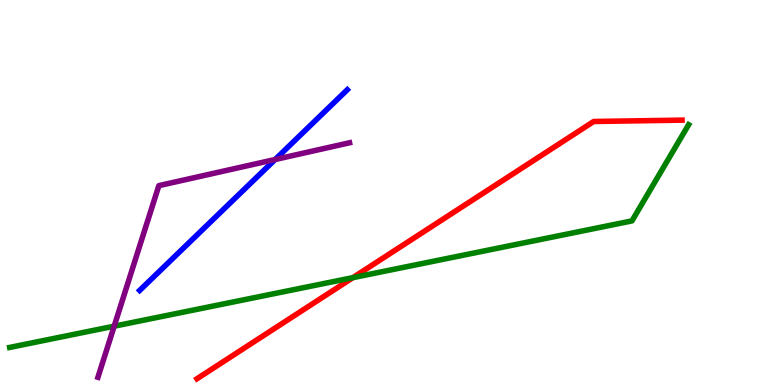[{'lines': ['blue', 'red'], 'intersections': []}, {'lines': ['green', 'red'], 'intersections': [{'x': 4.55, 'y': 2.79}]}, {'lines': ['purple', 'red'], 'intersections': []}, {'lines': ['blue', 'green'], 'intersections': []}, {'lines': ['blue', 'purple'], 'intersections': [{'x': 3.55, 'y': 5.86}]}, {'lines': ['green', 'purple'], 'intersections': [{'x': 1.47, 'y': 1.53}]}]